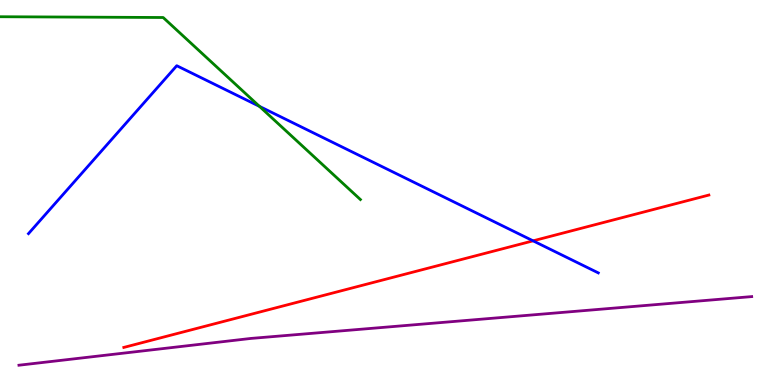[{'lines': ['blue', 'red'], 'intersections': [{'x': 6.88, 'y': 3.74}]}, {'lines': ['green', 'red'], 'intersections': []}, {'lines': ['purple', 'red'], 'intersections': []}, {'lines': ['blue', 'green'], 'intersections': [{'x': 3.35, 'y': 7.24}]}, {'lines': ['blue', 'purple'], 'intersections': []}, {'lines': ['green', 'purple'], 'intersections': []}]